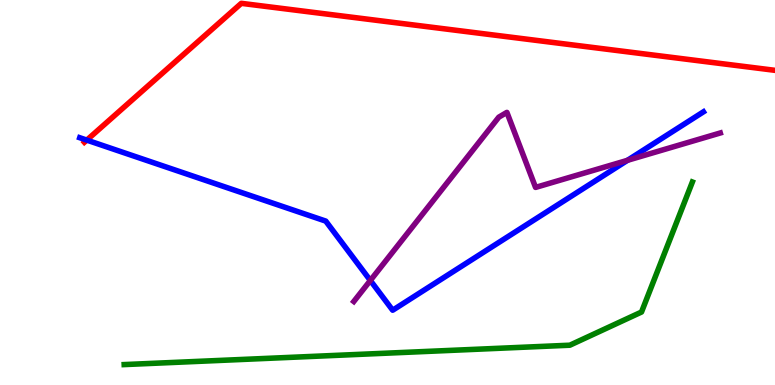[{'lines': ['blue', 'red'], 'intersections': [{'x': 1.12, 'y': 6.36}]}, {'lines': ['green', 'red'], 'intersections': []}, {'lines': ['purple', 'red'], 'intersections': []}, {'lines': ['blue', 'green'], 'intersections': []}, {'lines': ['blue', 'purple'], 'intersections': [{'x': 4.78, 'y': 2.72}, {'x': 8.1, 'y': 5.84}]}, {'lines': ['green', 'purple'], 'intersections': []}]